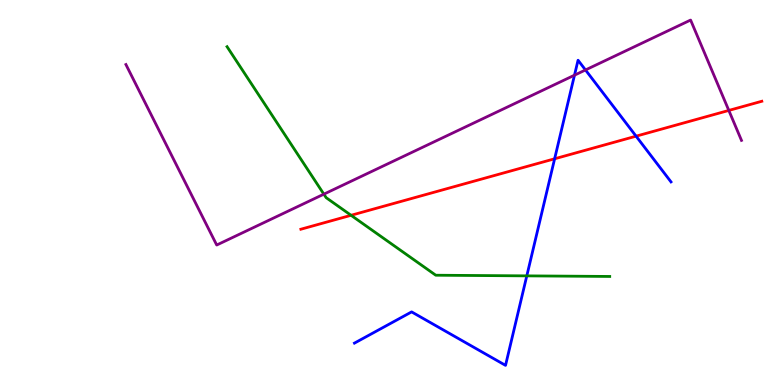[{'lines': ['blue', 'red'], 'intersections': [{'x': 7.16, 'y': 5.88}, {'x': 8.21, 'y': 6.46}]}, {'lines': ['green', 'red'], 'intersections': [{'x': 4.53, 'y': 4.41}]}, {'lines': ['purple', 'red'], 'intersections': [{'x': 9.4, 'y': 7.13}]}, {'lines': ['blue', 'green'], 'intersections': [{'x': 6.8, 'y': 2.83}]}, {'lines': ['blue', 'purple'], 'intersections': [{'x': 7.41, 'y': 8.05}, {'x': 7.55, 'y': 8.18}]}, {'lines': ['green', 'purple'], 'intersections': [{'x': 4.18, 'y': 4.96}]}]